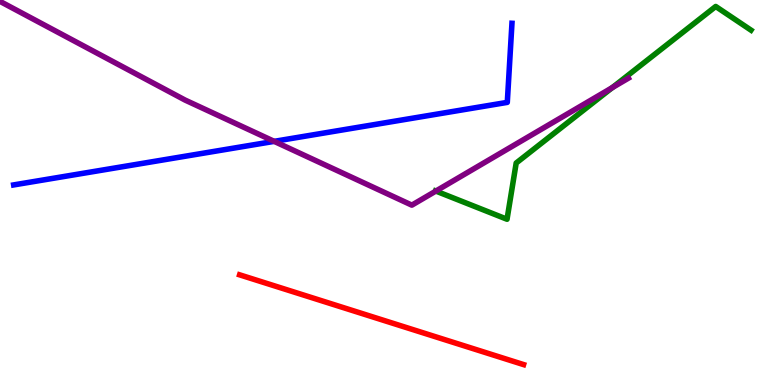[{'lines': ['blue', 'red'], 'intersections': []}, {'lines': ['green', 'red'], 'intersections': []}, {'lines': ['purple', 'red'], 'intersections': []}, {'lines': ['blue', 'green'], 'intersections': []}, {'lines': ['blue', 'purple'], 'intersections': [{'x': 3.54, 'y': 6.33}]}, {'lines': ['green', 'purple'], 'intersections': [{'x': 5.62, 'y': 5.04}, {'x': 7.9, 'y': 7.72}]}]